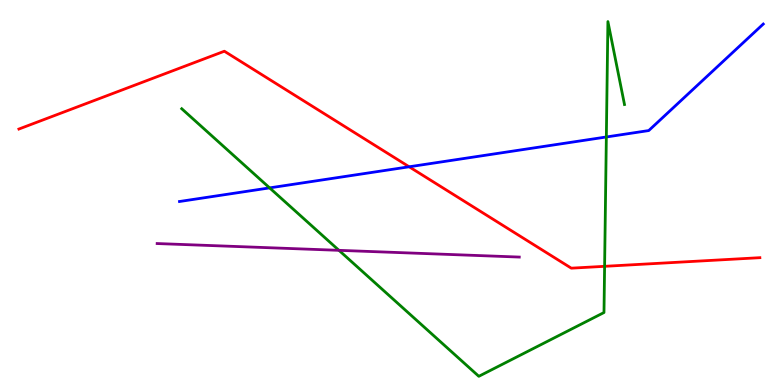[{'lines': ['blue', 'red'], 'intersections': [{'x': 5.28, 'y': 5.67}]}, {'lines': ['green', 'red'], 'intersections': [{'x': 7.8, 'y': 3.08}]}, {'lines': ['purple', 'red'], 'intersections': []}, {'lines': ['blue', 'green'], 'intersections': [{'x': 3.48, 'y': 5.12}, {'x': 7.82, 'y': 6.44}]}, {'lines': ['blue', 'purple'], 'intersections': []}, {'lines': ['green', 'purple'], 'intersections': [{'x': 4.37, 'y': 3.5}]}]